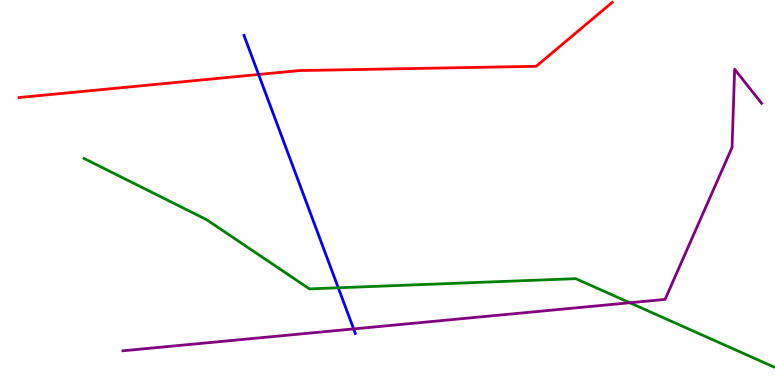[{'lines': ['blue', 'red'], 'intersections': [{'x': 3.34, 'y': 8.07}]}, {'lines': ['green', 'red'], 'intersections': []}, {'lines': ['purple', 'red'], 'intersections': []}, {'lines': ['blue', 'green'], 'intersections': [{'x': 4.36, 'y': 2.53}]}, {'lines': ['blue', 'purple'], 'intersections': [{'x': 4.56, 'y': 1.46}]}, {'lines': ['green', 'purple'], 'intersections': [{'x': 8.13, 'y': 2.14}]}]